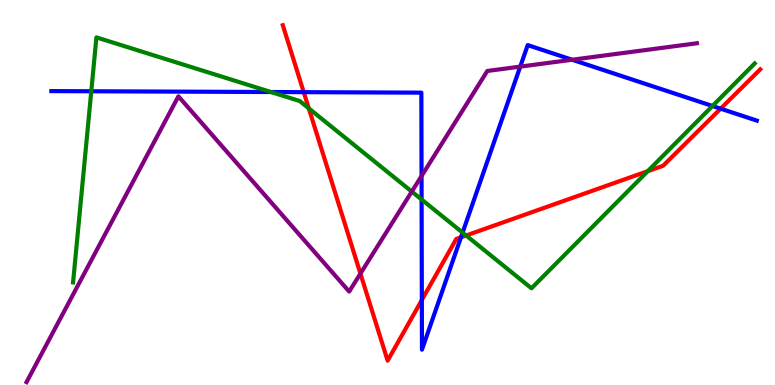[{'lines': ['blue', 'red'], 'intersections': [{'x': 3.92, 'y': 7.61}, {'x': 5.44, 'y': 2.21}, {'x': 5.95, 'y': 3.84}, {'x': 9.3, 'y': 7.18}]}, {'lines': ['green', 'red'], 'intersections': [{'x': 3.98, 'y': 7.19}, {'x': 6.01, 'y': 3.88}, {'x': 8.36, 'y': 5.55}]}, {'lines': ['purple', 'red'], 'intersections': [{'x': 4.65, 'y': 2.89}]}, {'lines': ['blue', 'green'], 'intersections': [{'x': 1.18, 'y': 7.63}, {'x': 3.5, 'y': 7.61}, {'x': 5.44, 'y': 4.82}, {'x': 5.97, 'y': 3.96}, {'x': 9.19, 'y': 7.25}]}, {'lines': ['blue', 'purple'], 'intersections': [{'x': 5.44, 'y': 5.43}, {'x': 6.71, 'y': 8.27}, {'x': 7.38, 'y': 8.45}]}, {'lines': ['green', 'purple'], 'intersections': [{'x': 5.31, 'y': 5.02}]}]